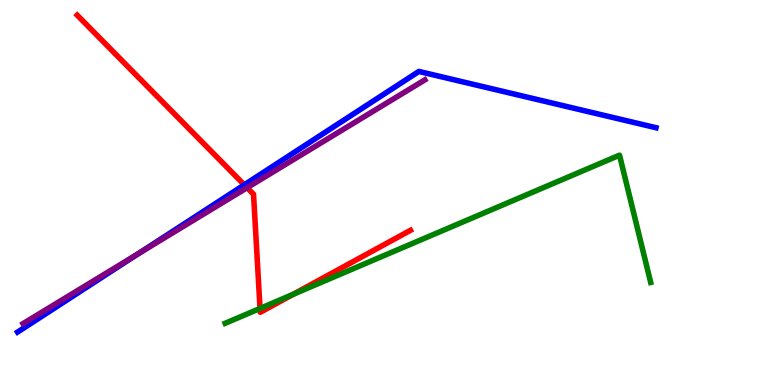[{'lines': ['blue', 'red'], 'intersections': [{'x': 3.15, 'y': 5.2}]}, {'lines': ['green', 'red'], 'intersections': [{'x': 3.36, 'y': 1.99}, {'x': 3.79, 'y': 2.36}]}, {'lines': ['purple', 'red'], 'intersections': [{'x': 3.19, 'y': 5.12}]}, {'lines': ['blue', 'green'], 'intersections': []}, {'lines': ['blue', 'purple'], 'intersections': [{'x': 1.78, 'y': 3.4}]}, {'lines': ['green', 'purple'], 'intersections': []}]